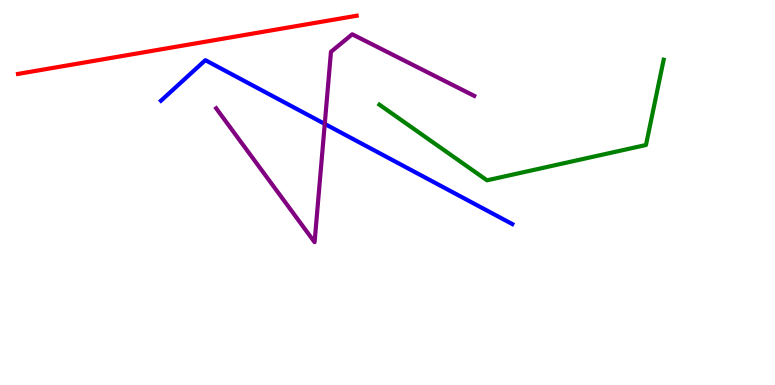[{'lines': ['blue', 'red'], 'intersections': []}, {'lines': ['green', 'red'], 'intersections': []}, {'lines': ['purple', 'red'], 'intersections': []}, {'lines': ['blue', 'green'], 'intersections': []}, {'lines': ['blue', 'purple'], 'intersections': [{'x': 4.19, 'y': 6.78}]}, {'lines': ['green', 'purple'], 'intersections': []}]